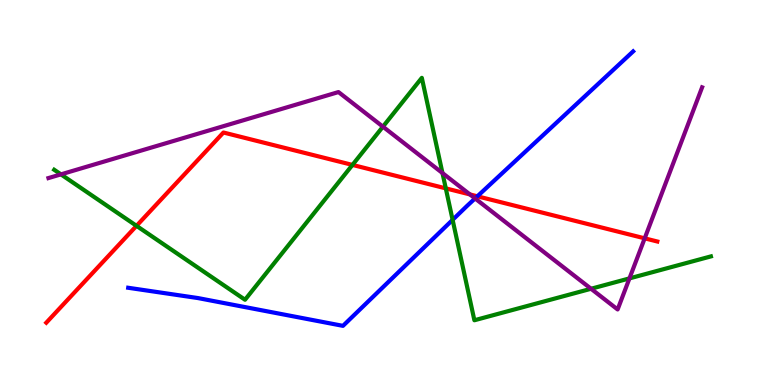[{'lines': ['blue', 'red'], 'intersections': [{'x': 6.16, 'y': 4.9}]}, {'lines': ['green', 'red'], 'intersections': [{'x': 1.76, 'y': 4.13}, {'x': 4.55, 'y': 5.72}, {'x': 5.75, 'y': 5.11}]}, {'lines': ['purple', 'red'], 'intersections': [{'x': 6.06, 'y': 4.95}, {'x': 8.32, 'y': 3.81}]}, {'lines': ['blue', 'green'], 'intersections': [{'x': 5.84, 'y': 4.29}]}, {'lines': ['blue', 'purple'], 'intersections': [{'x': 6.13, 'y': 4.85}]}, {'lines': ['green', 'purple'], 'intersections': [{'x': 0.786, 'y': 5.47}, {'x': 4.94, 'y': 6.71}, {'x': 5.71, 'y': 5.51}, {'x': 7.63, 'y': 2.5}, {'x': 8.12, 'y': 2.77}]}]